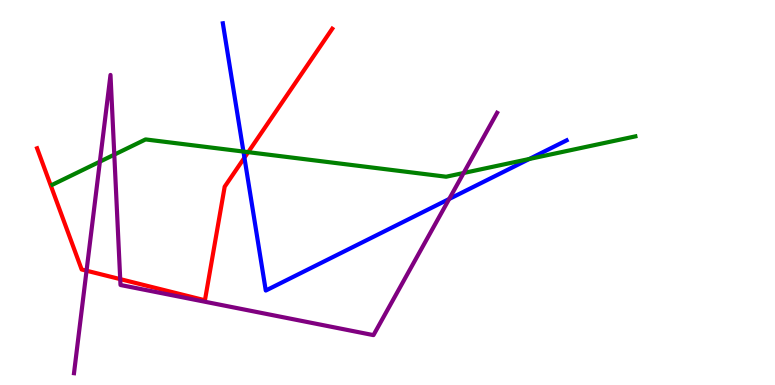[{'lines': ['blue', 'red'], 'intersections': [{'x': 3.15, 'y': 5.9}]}, {'lines': ['green', 'red'], 'intersections': [{'x': 3.2, 'y': 6.05}]}, {'lines': ['purple', 'red'], 'intersections': [{'x': 1.12, 'y': 2.97}, {'x': 1.55, 'y': 2.75}]}, {'lines': ['blue', 'green'], 'intersections': [{'x': 3.14, 'y': 6.06}, {'x': 6.83, 'y': 5.87}]}, {'lines': ['blue', 'purple'], 'intersections': [{'x': 5.8, 'y': 4.83}]}, {'lines': ['green', 'purple'], 'intersections': [{'x': 1.29, 'y': 5.8}, {'x': 1.47, 'y': 5.98}, {'x': 5.98, 'y': 5.51}]}]